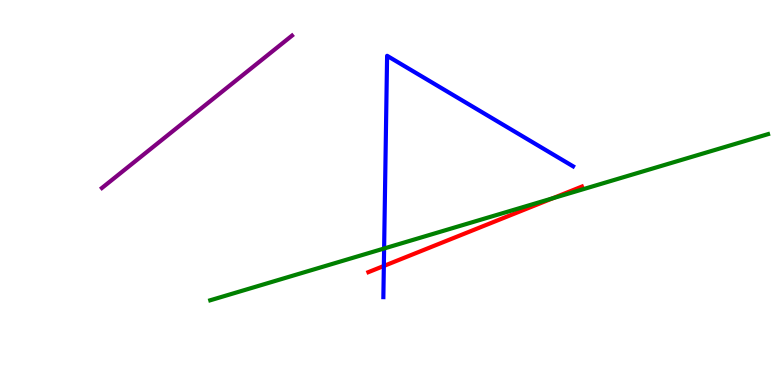[{'lines': ['blue', 'red'], 'intersections': [{'x': 4.95, 'y': 3.09}]}, {'lines': ['green', 'red'], 'intersections': [{'x': 7.13, 'y': 4.85}]}, {'lines': ['purple', 'red'], 'intersections': []}, {'lines': ['blue', 'green'], 'intersections': [{'x': 4.96, 'y': 3.55}]}, {'lines': ['blue', 'purple'], 'intersections': []}, {'lines': ['green', 'purple'], 'intersections': []}]